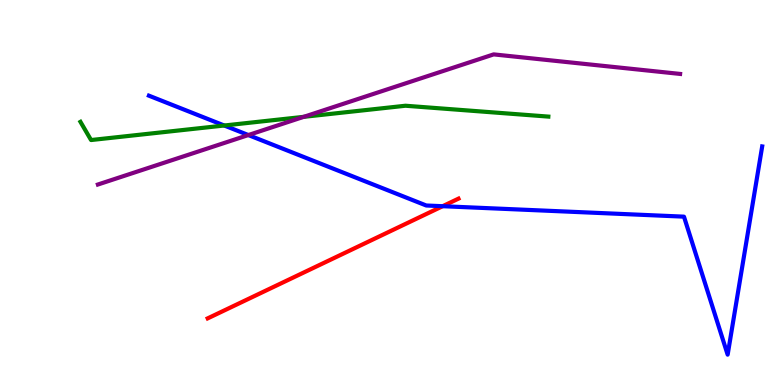[{'lines': ['blue', 'red'], 'intersections': [{'x': 5.71, 'y': 4.64}]}, {'lines': ['green', 'red'], 'intersections': []}, {'lines': ['purple', 'red'], 'intersections': []}, {'lines': ['blue', 'green'], 'intersections': [{'x': 2.89, 'y': 6.74}]}, {'lines': ['blue', 'purple'], 'intersections': [{'x': 3.2, 'y': 6.49}]}, {'lines': ['green', 'purple'], 'intersections': [{'x': 3.92, 'y': 6.97}]}]